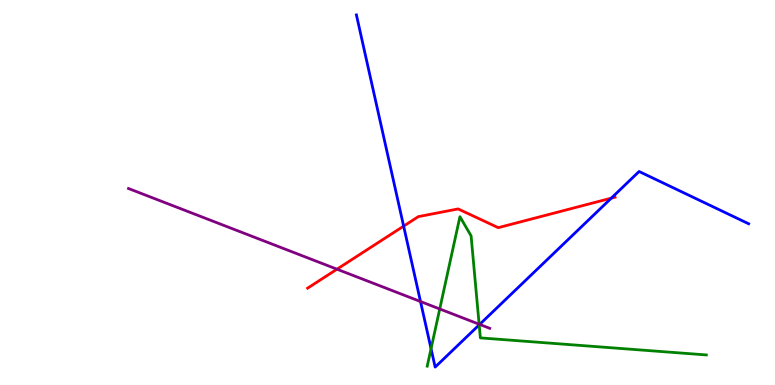[{'lines': ['blue', 'red'], 'intersections': [{'x': 5.21, 'y': 4.13}, {'x': 7.89, 'y': 4.85}]}, {'lines': ['green', 'red'], 'intersections': []}, {'lines': ['purple', 'red'], 'intersections': [{'x': 4.35, 'y': 3.01}]}, {'lines': ['blue', 'green'], 'intersections': [{'x': 5.56, 'y': 0.943}, {'x': 6.18, 'y': 1.56}]}, {'lines': ['blue', 'purple'], 'intersections': [{'x': 5.43, 'y': 2.17}, {'x': 6.19, 'y': 1.57}]}, {'lines': ['green', 'purple'], 'intersections': [{'x': 5.67, 'y': 1.97}, {'x': 6.18, 'y': 1.58}]}]